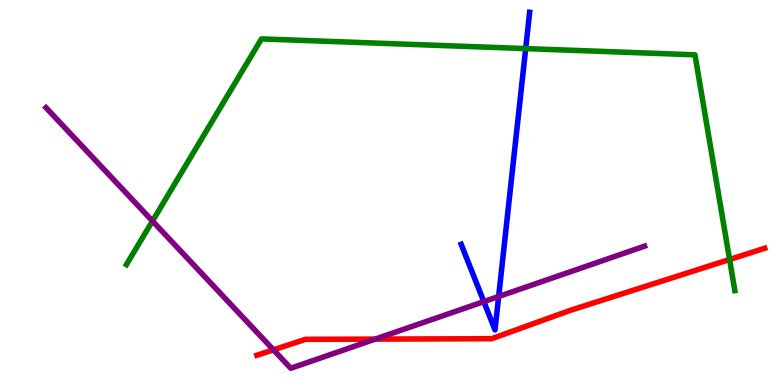[{'lines': ['blue', 'red'], 'intersections': []}, {'lines': ['green', 'red'], 'intersections': [{'x': 9.41, 'y': 3.26}]}, {'lines': ['purple', 'red'], 'intersections': [{'x': 3.53, 'y': 0.914}, {'x': 4.84, 'y': 1.19}]}, {'lines': ['blue', 'green'], 'intersections': [{'x': 6.78, 'y': 8.74}]}, {'lines': ['blue', 'purple'], 'intersections': [{'x': 6.24, 'y': 2.17}, {'x': 6.43, 'y': 2.3}]}, {'lines': ['green', 'purple'], 'intersections': [{'x': 1.97, 'y': 4.26}]}]